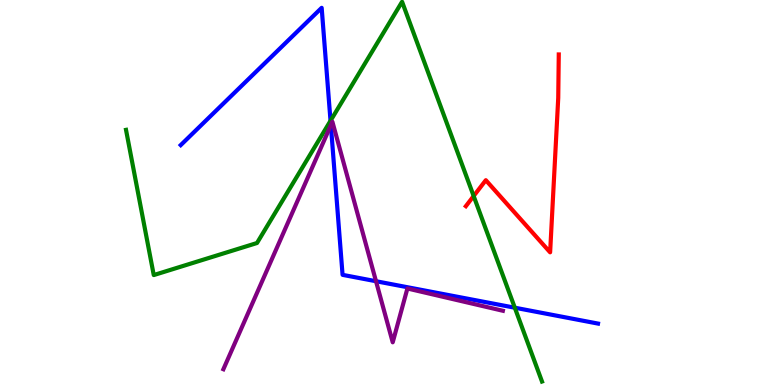[{'lines': ['blue', 'red'], 'intersections': []}, {'lines': ['green', 'red'], 'intersections': [{'x': 6.11, 'y': 4.91}]}, {'lines': ['purple', 'red'], 'intersections': []}, {'lines': ['blue', 'green'], 'intersections': [{'x': 4.26, 'y': 6.86}, {'x': 6.64, 'y': 2.01}]}, {'lines': ['blue', 'purple'], 'intersections': [{'x': 4.27, 'y': 6.75}, {'x': 4.85, 'y': 2.7}]}, {'lines': ['green', 'purple'], 'intersections': []}]